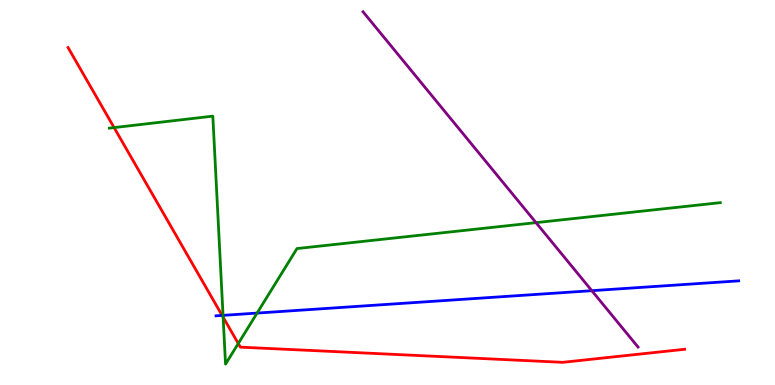[{'lines': ['blue', 'red'], 'intersections': [{'x': 2.87, 'y': 1.81}]}, {'lines': ['green', 'red'], 'intersections': [{'x': 1.47, 'y': 6.69}, {'x': 2.88, 'y': 1.76}, {'x': 3.07, 'y': 1.08}]}, {'lines': ['purple', 'red'], 'intersections': []}, {'lines': ['blue', 'green'], 'intersections': [{'x': 2.88, 'y': 1.81}, {'x': 3.32, 'y': 1.87}]}, {'lines': ['blue', 'purple'], 'intersections': [{'x': 7.64, 'y': 2.45}]}, {'lines': ['green', 'purple'], 'intersections': [{'x': 6.92, 'y': 4.22}]}]